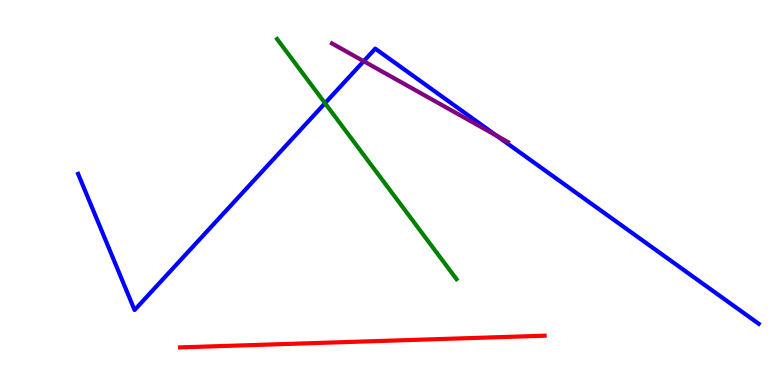[{'lines': ['blue', 'red'], 'intersections': []}, {'lines': ['green', 'red'], 'intersections': []}, {'lines': ['purple', 'red'], 'intersections': []}, {'lines': ['blue', 'green'], 'intersections': [{'x': 4.19, 'y': 7.32}]}, {'lines': ['blue', 'purple'], 'intersections': [{'x': 4.69, 'y': 8.41}, {'x': 6.41, 'y': 6.48}]}, {'lines': ['green', 'purple'], 'intersections': []}]